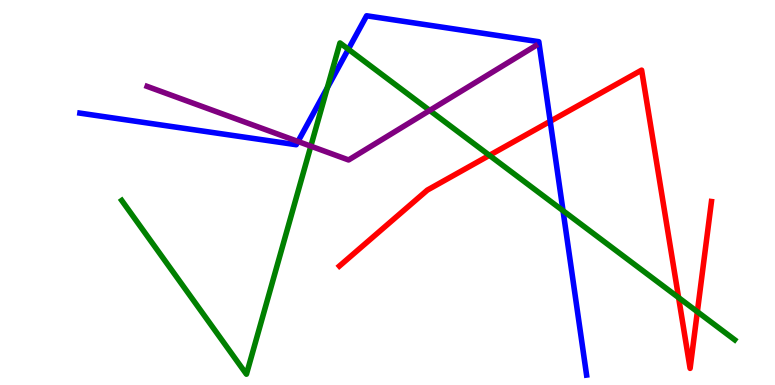[{'lines': ['blue', 'red'], 'intersections': [{'x': 7.1, 'y': 6.85}]}, {'lines': ['green', 'red'], 'intersections': [{'x': 6.32, 'y': 5.97}, {'x': 8.76, 'y': 2.27}, {'x': 9.0, 'y': 1.9}]}, {'lines': ['purple', 'red'], 'intersections': []}, {'lines': ['blue', 'green'], 'intersections': [{'x': 4.22, 'y': 7.72}, {'x': 4.49, 'y': 8.72}, {'x': 7.26, 'y': 4.53}]}, {'lines': ['blue', 'purple'], 'intersections': [{'x': 3.85, 'y': 6.33}]}, {'lines': ['green', 'purple'], 'intersections': [{'x': 4.01, 'y': 6.2}, {'x': 5.54, 'y': 7.13}]}]